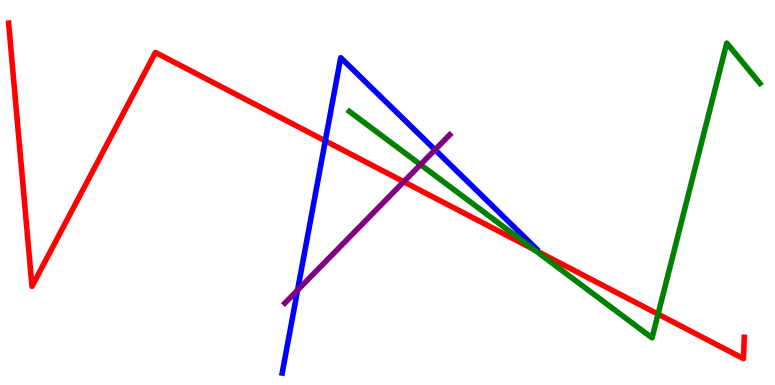[{'lines': ['blue', 'red'], 'intersections': [{'x': 4.2, 'y': 6.34}]}, {'lines': ['green', 'red'], 'intersections': [{'x': 6.89, 'y': 3.52}, {'x': 8.49, 'y': 1.84}]}, {'lines': ['purple', 'red'], 'intersections': [{'x': 5.21, 'y': 5.28}]}, {'lines': ['blue', 'green'], 'intersections': []}, {'lines': ['blue', 'purple'], 'intersections': [{'x': 3.84, 'y': 2.46}, {'x': 5.61, 'y': 6.11}]}, {'lines': ['green', 'purple'], 'intersections': [{'x': 5.43, 'y': 5.72}]}]